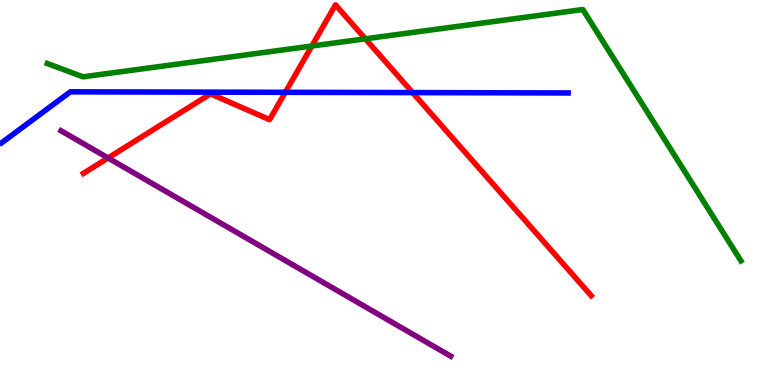[{'lines': ['blue', 'red'], 'intersections': [{'x': 3.68, 'y': 7.6}, {'x': 5.32, 'y': 7.59}]}, {'lines': ['green', 'red'], 'intersections': [{'x': 4.02, 'y': 8.8}, {'x': 4.71, 'y': 8.99}]}, {'lines': ['purple', 'red'], 'intersections': [{'x': 1.39, 'y': 5.9}]}, {'lines': ['blue', 'green'], 'intersections': []}, {'lines': ['blue', 'purple'], 'intersections': []}, {'lines': ['green', 'purple'], 'intersections': []}]